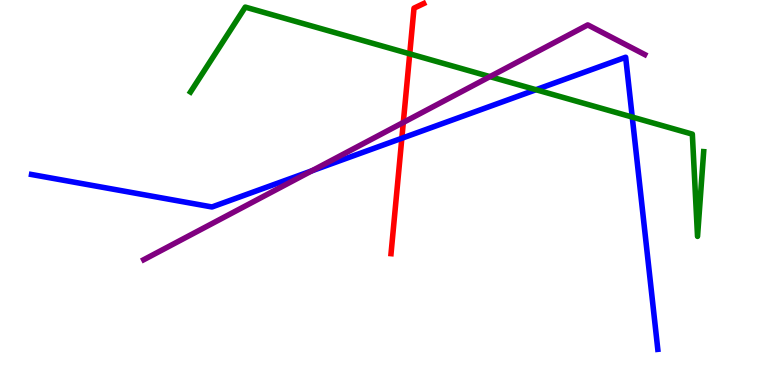[{'lines': ['blue', 'red'], 'intersections': [{'x': 5.18, 'y': 6.41}]}, {'lines': ['green', 'red'], 'intersections': [{'x': 5.29, 'y': 8.6}]}, {'lines': ['purple', 'red'], 'intersections': [{'x': 5.2, 'y': 6.82}]}, {'lines': ['blue', 'green'], 'intersections': [{'x': 6.92, 'y': 7.67}, {'x': 8.16, 'y': 6.96}]}, {'lines': ['blue', 'purple'], 'intersections': [{'x': 4.02, 'y': 5.56}]}, {'lines': ['green', 'purple'], 'intersections': [{'x': 6.32, 'y': 8.01}]}]